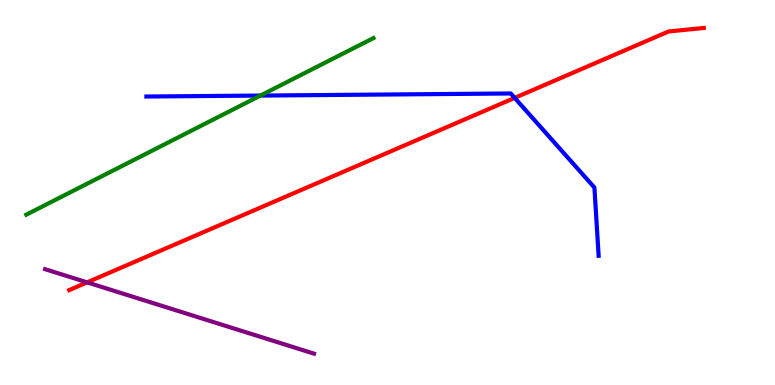[{'lines': ['blue', 'red'], 'intersections': [{'x': 6.64, 'y': 7.46}]}, {'lines': ['green', 'red'], 'intersections': []}, {'lines': ['purple', 'red'], 'intersections': [{'x': 1.12, 'y': 2.67}]}, {'lines': ['blue', 'green'], 'intersections': [{'x': 3.36, 'y': 7.52}]}, {'lines': ['blue', 'purple'], 'intersections': []}, {'lines': ['green', 'purple'], 'intersections': []}]